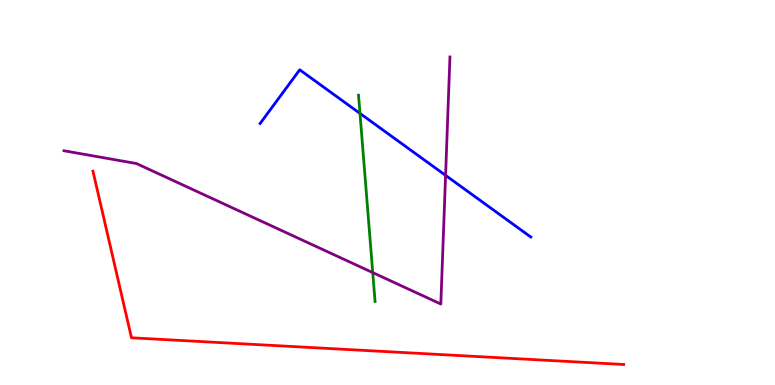[{'lines': ['blue', 'red'], 'intersections': []}, {'lines': ['green', 'red'], 'intersections': []}, {'lines': ['purple', 'red'], 'intersections': []}, {'lines': ['blue', 'green'], 'intersections': [{'x': 4.64, 'y': 7.05}]}, {'lines': ['blue', 'purple'], 'intersections': [{'x': 5.75, 'y': 5.45}]}, {'lines': ['green', 'purple'], 'intersections': [{'x': 4.81, 'y': 2.92}]}]